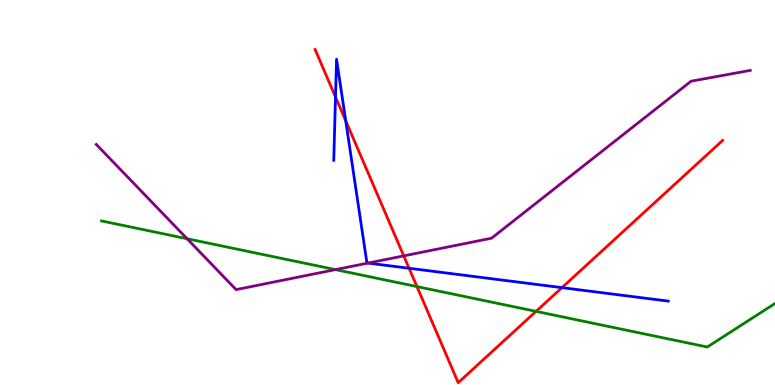[{'lines': ['blue', 'red'], 'intersections': [{'x': 4.33, 'y': 7.48}, {'x': 4.46, 'y': 6.86}, {'x': 5.28, 'y': 3.03}, {'x': 7.25, 'y': 2.53}]}, {'lines': ['green', 'red'], 'intersections': [{'x': 5.38, 'y': 2.56}, {'x': 6.92, 'y': 1.91}]}, {'lines': ['purple', 'red'], 'intersections': [{'x': 5.21, 'y': 3.35}]}, {'lines': ['blue', 'green'], 'intersections': []}, {'lines': ['blue', 'purple'], 'intersections': [{'x': 4.75, 'y': 3.17}]}, {'lines': ['green', 'purple'], 'intersections': [{'x': 2.41, 'y': 3.8}, {'x': 4.33, 'y': 3.0}]}]